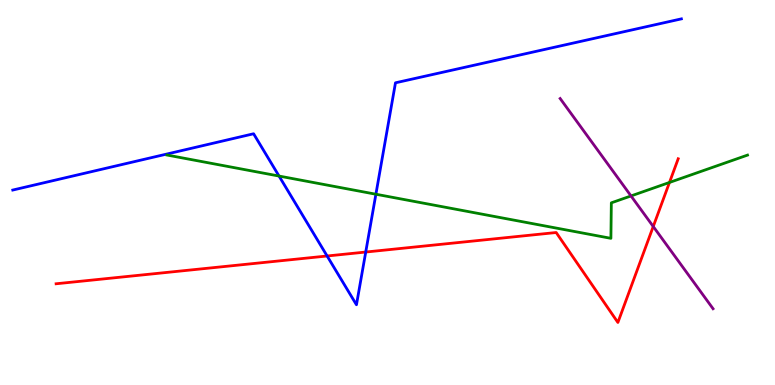[{'lines': ['blue', 'red'], 'intersections': [{'x': 4.22, 'y': 3.35}, {'x': 4.72, 'y': 3.45}]}, {'lines': ['green', 'red'], 'intersections': [{'x': 8.64, 'y': 5.26}]}, {'lines': ['purple', 'red'], 'intersections': [{'x': 8.43, 'y': 4.12}]}, {'lines': ['blue', 'green'], 'intersections': [{'x': 3.6, 'y': 5.43}, {'x': 4.85, 'y': 4.96}]}, {'lines': ['blue', 'purple'], 'intersections': []}, {'lines': ['green', 'purple'], 'intersections': [{'x': 8.14, 'y': 4.91}]}]